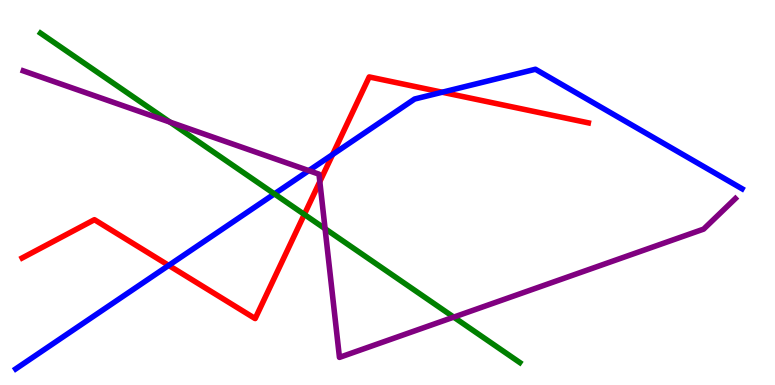[{'lines': ['blue', 'red'], 'intersections': [{'x': 2.18, 'y': 3.11}, {'x': 4.29, 'y': 5.99}, {'x': 5.71, 'y': 7.6}]}, {'lines': ['green', 'red'], 'intersections': [{'x': 3.93, 'y': 4.43}]}, {'lines': ['purple', 'red'], 'intersections': [{'x': 4.13, 'y': 5.28}]}, {'lines': ['blue', 'green'], 'intersections': [{'x': 3.54, 'y': 4.96}]}, {'lines': ['blue', 'purple'], 'intersections': [{'x': 3.98, 'y': 5.57}]}, {'lines': ['green', 'purple'], 'intersections': [{'x': 2.19, 'y': 6.83}, {'x': 4.19, 'y': 4.06}, {'x': 5.85, 'y': 1.76}]}]